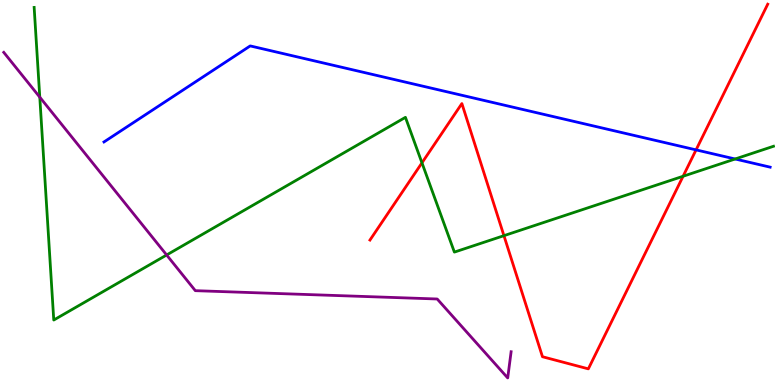[{'lines': ['blue', 'red'], 'intersections': [{'x': 8.98, 'y': 6.11}]}, {'lines': ['green', 'red'], 'intersections': [{'x': 5.44, 'y': 5.77}, {'x': 6.5, 'y': 3.88}, {'x': 8.81, 'y': 5.42}]}, {'lines': ['purple', 'red'], 'intersections': []}, {'lines': ['blue', 'green'], 'intersections': [{'x': 9.49, 'y': 5.87}]}, {'lines': ['blue', 'purple'], 'intersections': []}, {'lines': ['green', 'purple'], 'intersections': [{'x': 0.513, 'y': 7.48}, {'x': 2.15, 'y': 3.38}]}]